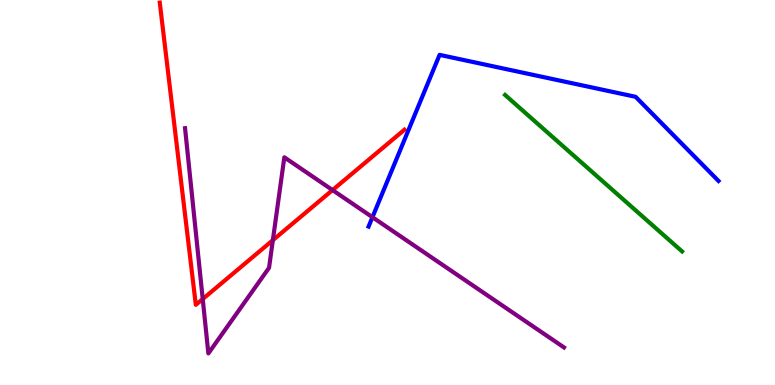[{'lines': ['blue', 'red'], 'intersections': []}, {'lines': ['green', 'red'], 'intersections': []}, {'lines': ['purple', 'red'], 'intersections': [{'x': 2.62, 'y': 2.23}, {'x': 3.52, 'y': 3.76}, {'x': 4.29, 'y': 5.06}]}, {'lines': ['blue', 'green'], 'intersections': []}, {'lines': ['blue', 'purple'], 'intersections': [{'x': 4.81, 'y': 4.36}]}, {'lines': ['green', 'purple'], 'intersections': []}]